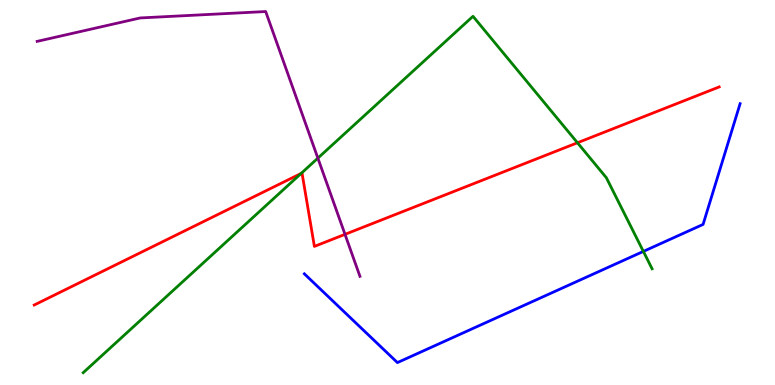[{'lines': ['blue', 'red'], 'intersections': []}, {'lines': ['green', 'red'], 'intersections': [{'x': 3.89, 'y': 5.49}, {'x': 7.45, 'y': 6.29}]}, {'lines': ['purple', 'red'], 'intersections': [{'x': 4.45, 'y': 3.91}]}, {'lines': ['blue', 'green'], 'intersections': [{'x': 8.3, 'y': 3.47}]}, {'lines': ['blue', 'purple'], 'intersections': []}, {'lines': ['green', 'purple'], 'intersections': [{'x': 4.1, 'y': 5.89}]}]